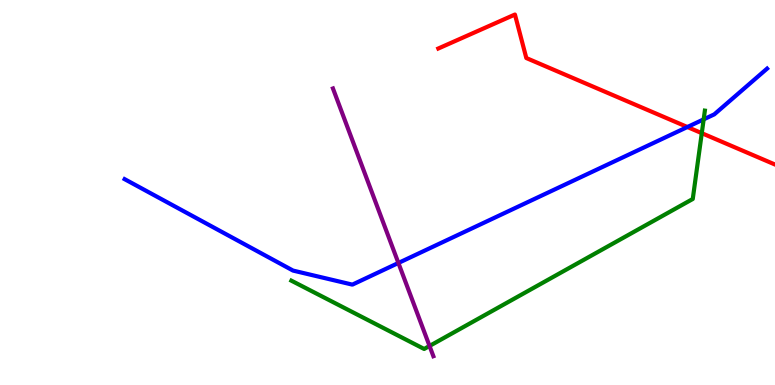[{'lines': ['blue', 'red'], 'intersections': [{'x': 8.87, 'y': 6.7}]}, {'lines': ['green', 'red'], 'intersections': [{'x': 9.06, 'y': 6.54}]}, {'lines': ['purple', 'red'], 'intersections': []}, {'lines': ['blue', 'green'], 'intersections': [{'x': 9.08, 'y': 6.9}]}, {'lines': ['blue', 'purple'], 'intersections': [{'x': 5.14, 'y': 3.17}]}, {'lines': ['green', 'purple'], 'intersections': [{'x': 5.54, 'y': 1.01}]}]